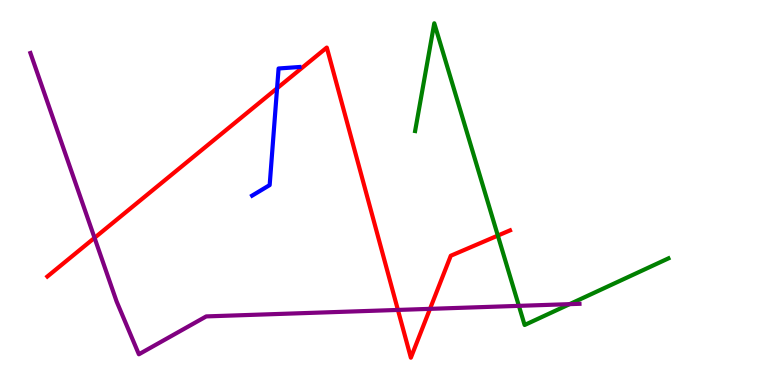[{'lines': ['blue', 'red'], 'intersections': [{'x': 3.58, 'y': 7.71}]}, {'lines': ['green', 'red'], 'intersections': [{'x': 6.42, 'y': 3.88}]}, {'lines': ['purple', 'red'], 'intersections': [{'x': 1.22, 'y': 3.82}, {'x': 5.13, 'y': 1.95}, {'x': 5.55, 'y': 1.98}]}, {'lines': ['blue', 'green'], 'intersections': []}, {'lines': ['blue', 'purple'], 'intersections': []}, {'lines': ['green', 'purple'], 'intersections': [{'x': 6.7, 'y': 2.06}, {'x': 7.35, 'y': 2.1}]}]